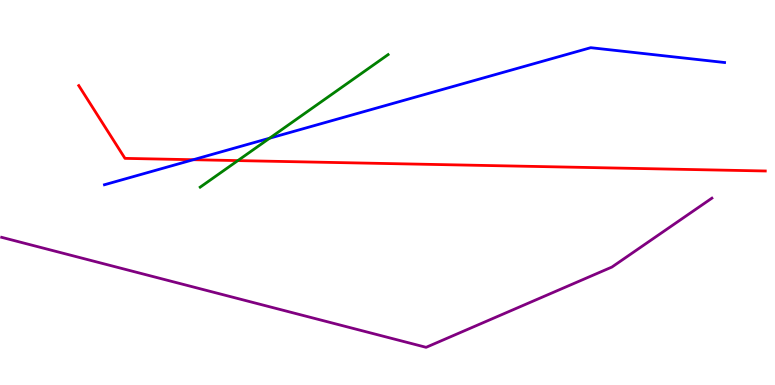[{'lines': ['blue', 'red'], 'intersections': [{'x': 2.49, 'y': 5.85}]}, {'lines': ['green', 'red'], 'intersections': [{'x': 3.07, 'y': 5.83}]}, {'lines': ['purple', 'red'], 'intersections': []}, {'lines': ['blue', 'green'], 'intersections': [{'x': 3.48, 'y': 6.41}]}, {'lines': ['blue', 'purple'], 'intersections': []}, {'lines': ['green', 'purple'], 'intersections': []}]